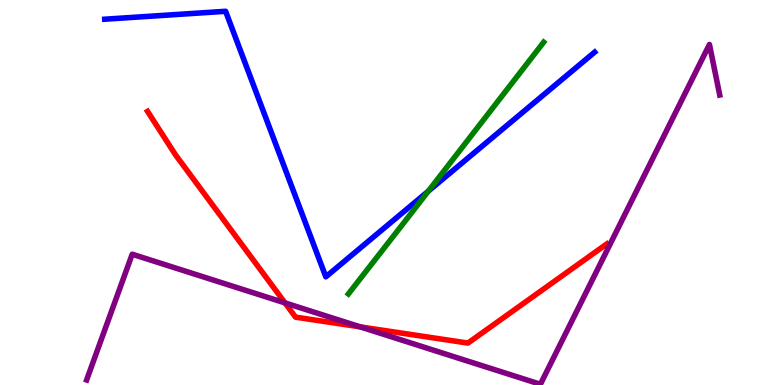[{'lines': ['blue', 'red'], 'intersections': []}, {'lines': ['green', 'red'], 'intersections': []}, {'lines': ['purple', 'red'], 'intersections': [{'x': 3.68, 'y': 2.13}, {'x': 4.65, 'y': 1.51}]}, {'lines': ['blue', 'green'], 'intersections': [{'x': 5.53, 'y': 5.03}]}, {'lines': ['blue', 'purple'], 'intersections': []}, {'lines': ['green', 'purple'], 'intersections': []}]